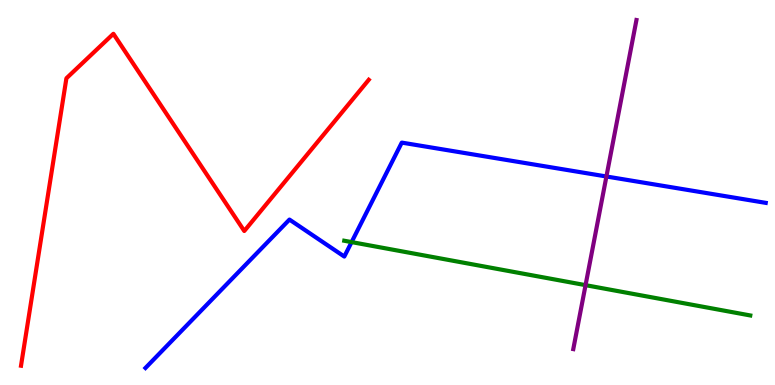[{'lines': ['blue', 'red'], 'intersections': []}, {'lines': ['green', 'red'], 'intersections': []}, {'lines': ['purple', 'red'], 'intersections': []}, {'lines': ['blue', 'green'], 'intersections': [{'x': 4.54, 'y': 3.71}]}, {'lines': ['blue', 'purple'], 'intersections': [{'x': 7.82, 'y': 5.42}]}, {'lines': ['green', 'purple'], 'intersections': [{'x': 7.56, 'y': 2.59}]}]